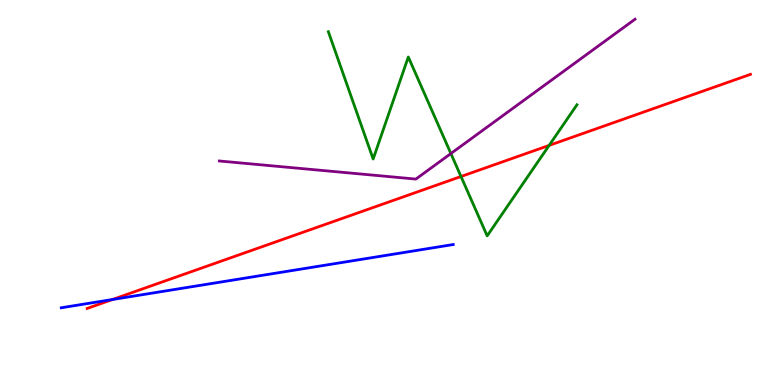[{'lines': ['blue', 'red'], 'intersections': [{'x': 1.45, 'y': 2.22}]}, {'lines': ['green', 'red'], 'intersections': [{'x': 5.95, 'y': 5.42}, {'x': 7.09, 'y': 6.22}]}, {'lines': ['purple', 'red'], 'intersections': []}, {'lines': ['blue', 'green'], 'intersections': []}, {'lines': ['blue', 'purple'], 'intersections': []}, {'lines': ['green', 'purple'], 'intersections': [{'x': 5.82, 'y': 6.01}]}]